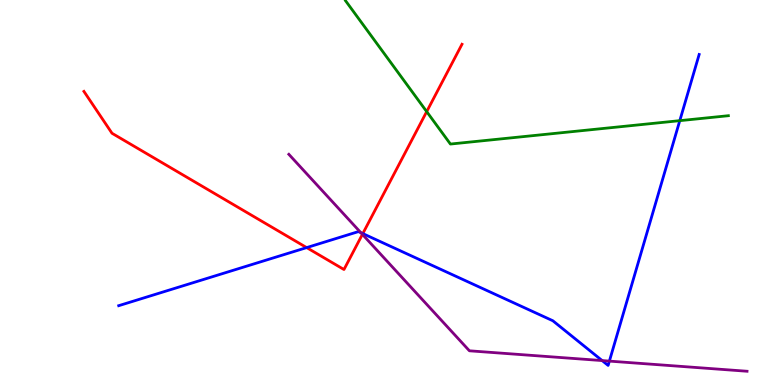[{'lines': ['blue', 'red'], 'intersections': [{'x': 3.96, 'y': 3.57}, {'x': 4.68, 'y': 3.93}]}, {'lines': ['green', 'red'], 'intersections': [{'x': 5.51, 'y': 7.1}]}, {'lines': ['purple', 'red'], 'intersections': [{'x': 4.68, 'y': 3.91}]}, {'lines': ['blue', 'green'], 'intersections': [{'x': 8.77, 'y': 6.87}]}, {'lines': ['blue', 'purple'], 'intersections': [{'x': 4.66, 'y': 3.96}, {'x': 7.77, 'y': 0.634}, {'x': 7.86, 'y': 0.62}]}, {'lines': ['green', 'purple'], 'intersections': []}]